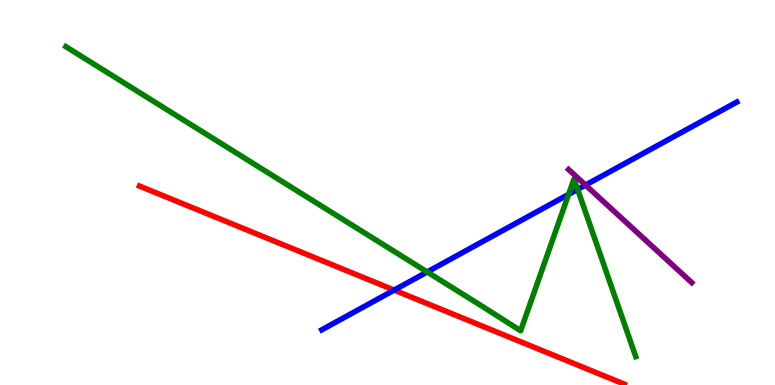[{'lines': ['blue', 'red'], 'intersections': [{'x': 5.09, 'y': 2.47}]}, {'lines': ['green', 'red'], 'intersections': []}, {'lines': ['purple', 'red'], 'intersections': []}, {'lines': ['blue', 'green'], 'intersections': [{'x': 5.51, 'y': 2.94}, {'x': 7.34, 'y': 4.95}, {'x': 7.45, 'y': 5.08}]}, {'lines': ['blue', 'purple'], 'intersections': [{'x': 7.56, 'y': 5.19}]}, {'lines': ['green', 'purple'], 'intersections': []}]